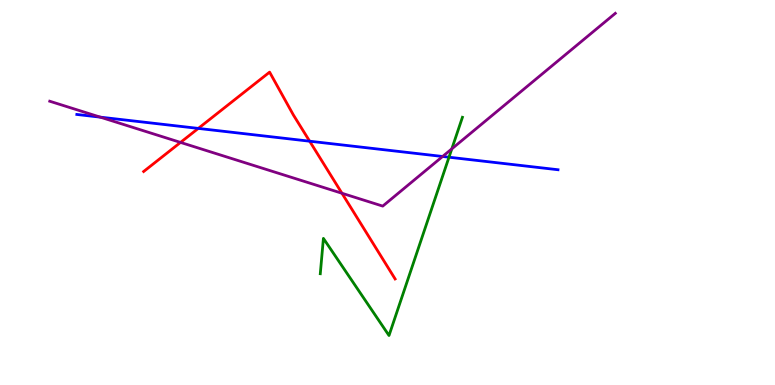[{'lines': ['blue', 'red'], 'intersections': [{'x': 2.56, 'y': 6.66}, {'x': 4.0, 'y': 6.33}]}, {'lines': ['green', 'red'], 'intersections': []}, {'lines': ['purple', 'red'], 'intersections': [{'x': 2.33, 'y': 6.3}, {'x': 4.41, 'y': 4.98}]}, {'lines': ['blue', 'green'], 'intersections': [{'x': 5.79, 'y': 5.92}]}, {'lines': ['blue', 'purple'], 'intersections': [{'x': 1.29, 'y': 6.96}, {'x': 5.71, 'y': 5.94}]}, {'lines': ['green', 'purple'], 'intersections': [{'x': 5.83, 'y': 6.13}]}]